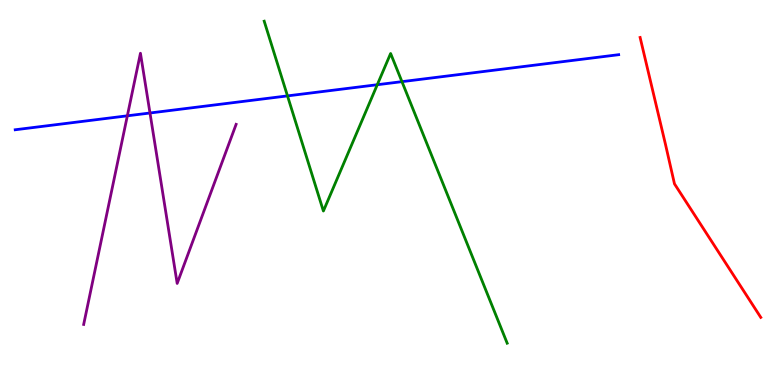[{'lines': ['blue', 'red'], 'intersections': []}, {'lines': ['green', 'red'], 'intersections': []}, {'lines': ['purple', 'red'], 'intersections': []}, {'lines': ['blue', 'green'], 'intersections': [{'x': 3.71, 'y': 7.51}, {'x': 4.87, 'y': 7.8}, {'x': 5.19, 'y': 7.88}]}, {'lines': ['blue', 'purple'], 'intersections': [{'x': 1.64, 'y': 6.99}, {'x': 1.94, 'y': 7.07}]}, {'lines': ['green', 'purple'], 'intersections': []}]